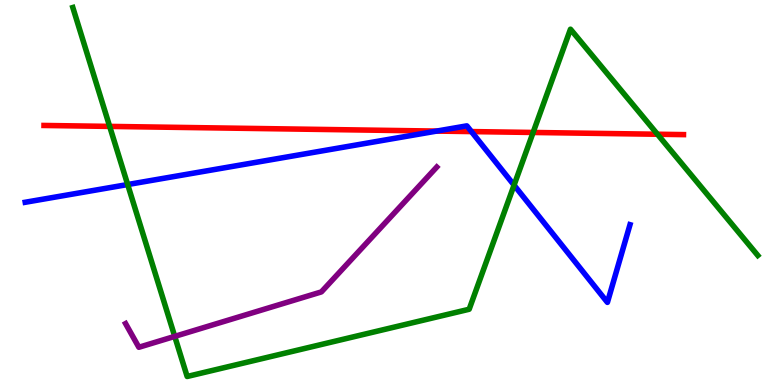[{'lines': ['blue', 'red'], 'intersections': [{'x': 5.63, 'y': 6.6}, {'x': 6.08, 'y': 6.58}]}, {'lines': ['green', 'red'], 'intersections': [{'x': 1.42, 'y': 6.72}, {'x': 6.88, 'y': 6.56}, {'x': 8.48, 'y': 6.51}]}, {'lines': ['purple', 'red'], 'intersections': []}, {'lines': ['blue', 'green'], 'intersections': [{'x': 1.65, 'y': 5.21}, {'x': 6.63, 'y': 5.19}]}, {'lines': ['blue', 'purple'], 'intersections': []}, {'lines': ['green', 'purple'], 'intersections': [{'x': 2.25, 'y': 1.26}]}]